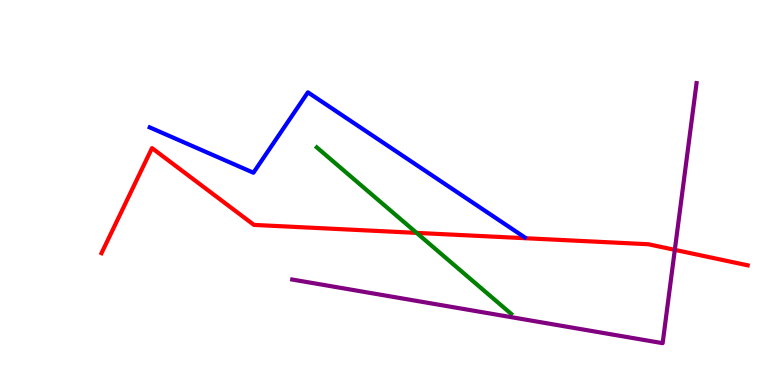[{'lines': ['blue', 'red'], 'intersections': []}, {'lines': ['green', 'red'], 'intersections': [{'x': 5.38, 'y': 3.95}]}, {'lines': ['purple', 'red'], 'intersections': [{'x': 8.71, 'y': 3.51}]}, {'lines': ['blue', 'green'], 'intersections': []}, {'lines': ['blue', 'purple'], 'intersections': []}, {'lines': ['green', 'purple'], 'intersections': []}]